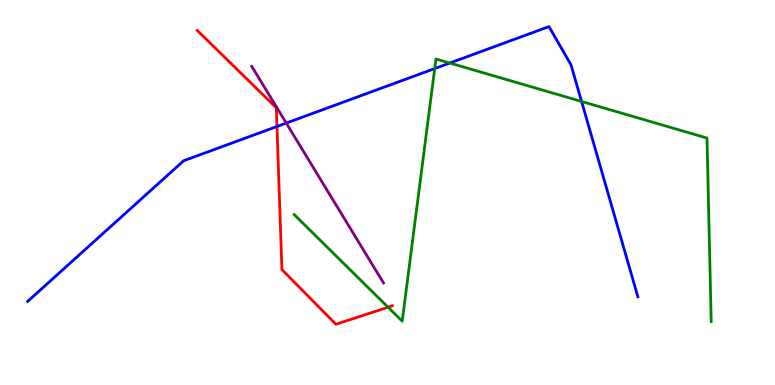[{'lines': ['blue', 'red'], 'intersections': [{'x': 3.57, 'y': 6.71}]}, {'lines': ['green', 'red'], 'intersections': [{'x': 5.01, 'y': 2.02}]}, {'lines': ['purple', 'red'], 'intersections': []}, {'lines': ['blue', 'green'], 'intersections': [{'x': 5.61, 'y': 8.22}, {'x': 5.8, 'y': 8.36}, {'x': 7.5, 'y': 7.36}]}, {'lines': ['blue', 'purple'], 'intersections': [{'x': 3.69, 'y': 6.8}]}, {'lines': ['green', 'purple'], 'intersections': []}]